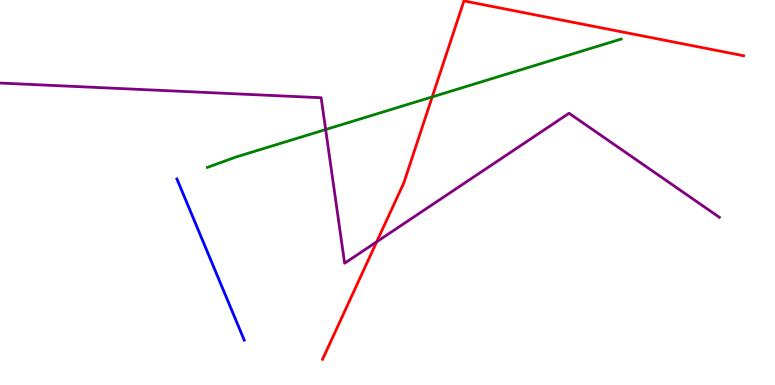[{'lines': ['blue', 'red'], 'intersections': []}, {'lines': ['green', 'red'], 'intersections': [{'x': 5.58, 'y': 7.48}]}, {'lines': ['purple', 'red'], 'intersections': [{'x': 4.86, 'y': 3.72}]}, {'lines': ['blue', 'green'], 'intersections': []}, {'lines': ['blue', 'purple'], 'intersections': []}, {'lines': ['green', 'purple'], 'intersections': [{'x': 4.2, 'y': 6.64}]}]